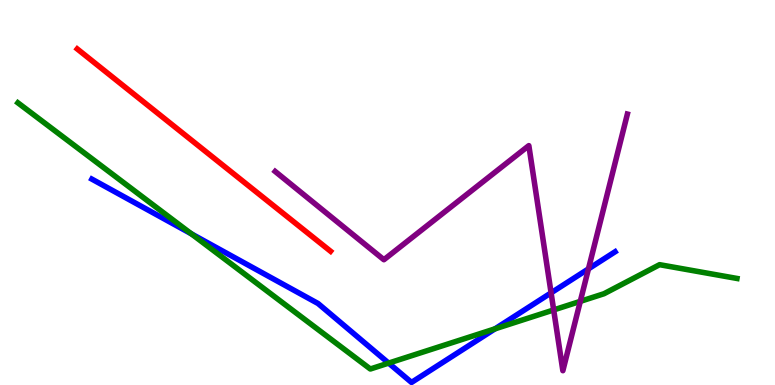[{'lines': ['blue', 'red'], 'intersections': []}, {'lines': ['green', 'red'], 'intersections': []}, {'lines': ['purple', 'red'], 'intersections': []}, {'lines': ['blue', 'green'], 'intersections': [{'x': 2.47, 'y': 3.93}, {'x': 5.01, 'y': 0.569}, {'x': 6.39, 'y': 1.46}]}, {'lines': ['blue', 'purple'], 'intersections': [{'x': 7.11, 'y': 2.39}, {'x': 7.59, 'y': 3.02}]}, {'lines': ['green', 'purple'], 'intersections': [{'x': 7.14, 'y': 1.95}, {'x': 7.49, 'y': 2.17}]}]